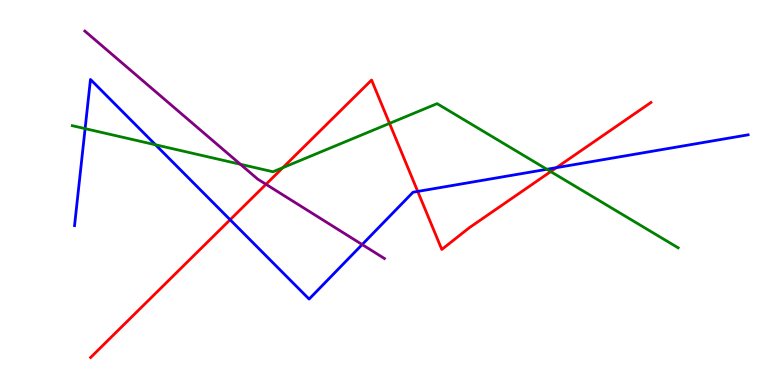[{'lines': ['blue', 'red'], 'intersections': [{'x': 2.97, 'y': 4.29}, {'x': 5.39, 'y': 5.03}, {'x': 7.18, 'y': 5.65}]}, {'lines': ['green', 'red'], 'intersections': [{'x': 3.65, 'y': 5.64}, {'x': 5.03, 'y': 6.8}, {'x': 7.11, 'y': 5.54}]}, {'lines': ['purple', 'red'], 'intersections': [{'x': 3.43, 'y': 5.21}]}, {'lines': ['blue', 'green'], 'intersections': [{'x': 1.1, 'y': 6.66}, {'x': 2.01, 'y': 6.24}, {'x': 7.06, 'y': 5.6}]}, {'lines': ['blue', 'purple'], 'intersections': [{'x': 4.67, 'y': 3.65}]}, {'lines': ['green', 'purple'], 'intersections': [{'x': 3.1, 'y': 5.73}]}]